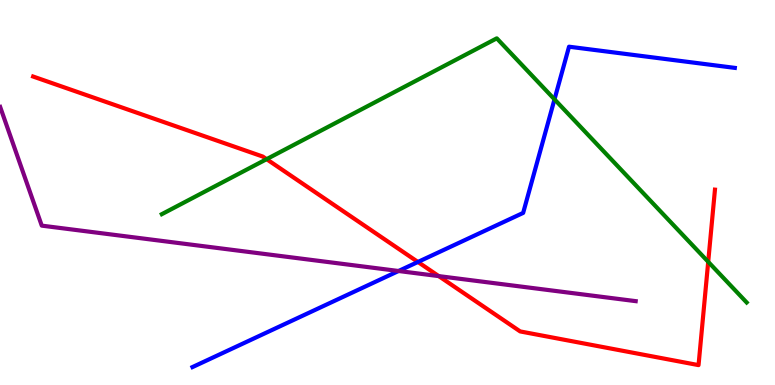[{'lines': ['blue', 'red'], 'intersections': [{'x': 5.39, 'y': 3.2}]}, {'lines': ['green', 'red'], 'intersections': [{'x': 3.44, 'y': 5.87}, {'x': 9.14, 'y': 3.2}]}, {'lines': ['purple', 'red'], 'intersections': [{'x': 5.66, 'y': 2.83}]}, {'lines': ['blue', 'green'], 'intersections': [{'x': 7.15, 'y': 7.42}]}, {'lines': ['blue', 'purple'], 'intersections': [{'x': 5.14, 'y': 2.96}]}, {'lines': ['green', 'purple'], 'intersections': []}]